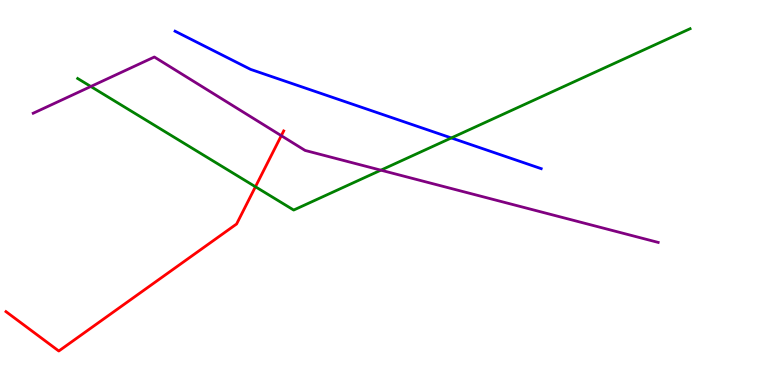[{'lines': ['blue', 'red'], 'intersections': []}, {'lines': ['green', 'red'], 'intersections': [{'x': 3.3, 'y': 5.15}]}, {'lines': ['purple', 'red'], 'intersections': [{'x': 3.63, 'y': 6.48}]}, {'lines': ['blue', 'green'], 'intersections': [{'x': 5.82, 'y': 6.42}]}, {'lines': ['blue', 'purple'], 'intersections': []}, {'lines': ['green', 'purple'], 'intersections': [{'x': 1.17, 'y': 7.75}, {'x': 4.91, 'y': 5.58}]}]